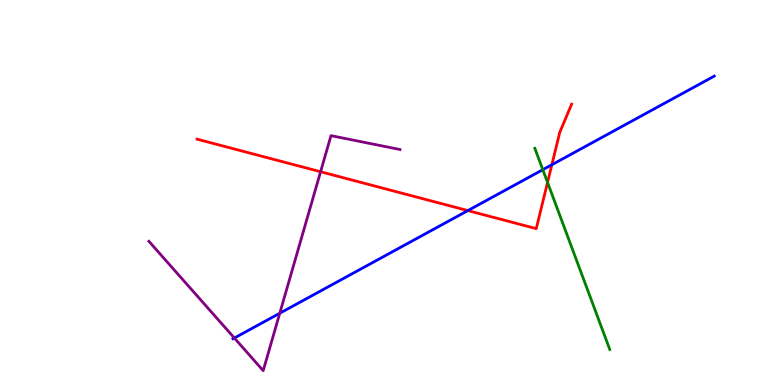[{'lines': ['blue', 'red'], 'intersections': [{'x': 6.04, 'y': 4.53}, {'x': 7.12, 'y': 5.72}]}, {'lines': ['green', 'red'], 'intersections': [{'x': 7.07, 'y': 5.26}]}, {'lines': ['purple', 'red'], 'intersections': [{'x': 4.14, 'y': 5.54}]}, {'lines': ['blue', 'green'], 'intersections': [{'x': 7.0, 'y': 5.59}]}, {'lines': ['blue', 'purple'], 'intersections': [{'x': 3.02, 'y': 1.22}, {'x': 3.61, 'y': 1.86}]}, {'lines': ['green', 'purple'], 'intersections': []}]